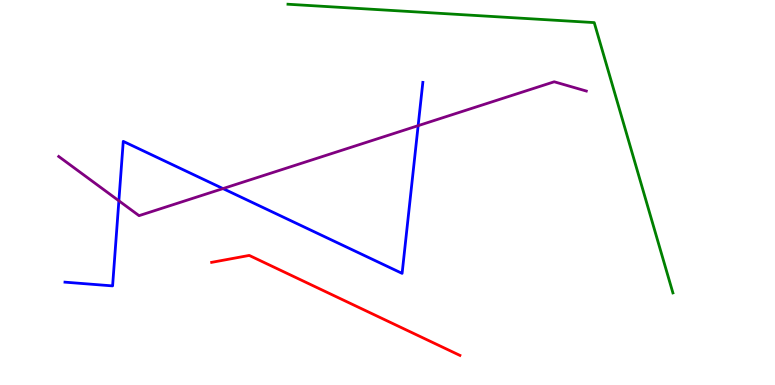[{'lines': ['blue', 'red'], 'intersections': []}, {'lines': ['green', 'red'], 'intersections': []}, {'lines': ['purple', 'red'], 'intersections': []}, {'lines': ['blue', 'green'], 'intersections': []}, {'lines': ['blue', 'purple'], 'intersections': [{'x': 1.53, 'y': 4.78}, {'x': 2.88, 'y': 5.1}, {'x': 5.4, 'y': 6.74}]}, {'lines': ['green', 'purple'], 'intersections': []}]